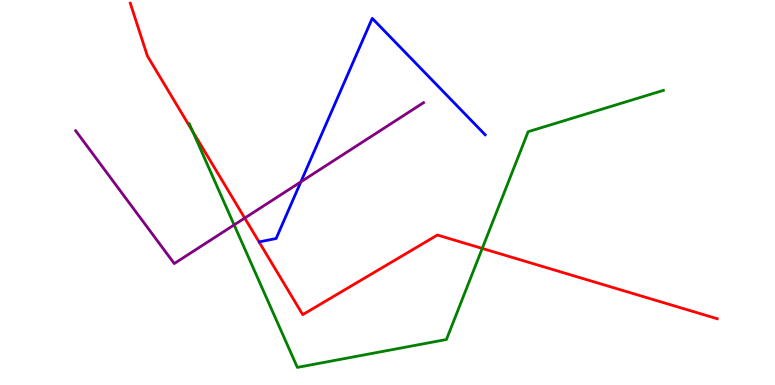[{'lines': ['blue', 'red'], 'intersections': []}, {'lines': ['green', 'red'], 'intersections': [{'x': 2.49, 'y': 6.59}, {'x': 6.22, 'y': 3.55}]}, {'lines': ['purple', 'red'], 'intersections': [{'x': 3.16, 'y': 4.34}]}, {'lines': ['blue', 'green'], 'intersections': []}, {'lines': ['blue', 'purple'], 'intersections': [{'x': 3.88, 'y': 5.28}]}, {'lines': ['green', 'purple'], 'intersections': [{'x': 3.02, 'y': 4.16}]}]